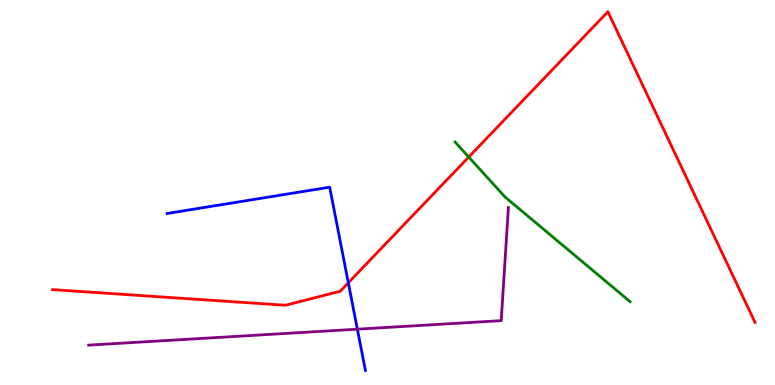[{'lines': ['blue', 'red'], 'intersections': [{'x': 4.49, 'y': 2.66}]}, {'lines': ['green', 'red'], 'intersections': [{'x': 6.05, 'y': 5.92}]}, {'lines': ['purple', 'red'], 'intersections': []}, {'lines': ['blue', 'green'], 'intersections': []}, {'lines': ['blue', 'purple'], 'intersections': [{'x': 4.61, 'y': 1.45}]}, {'lines': ['green', 'purple'], 'intersections': []}]